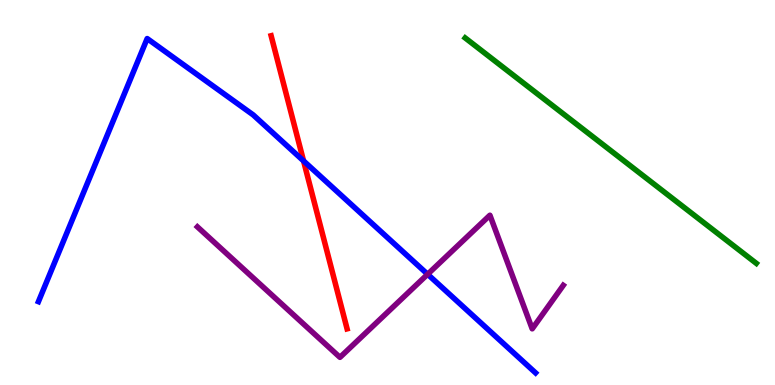[{'lines': ['blue', 'red'], 'intersections': [{'x': 3.92, 'y': 5.82}]}, {'lines': ['green', 'red'], 'intersections': []}, {'lines': ['purple', 'red'], 'intersections': []}, {'lines': ['blue', 'green'], 'intersections': []}, {'lines': ['blue', 'purple'], 'intersections': [{'x': 5.52, 'y': 2.88}]}, {'lines': ['green', 'purple'], 'intersections': []}]